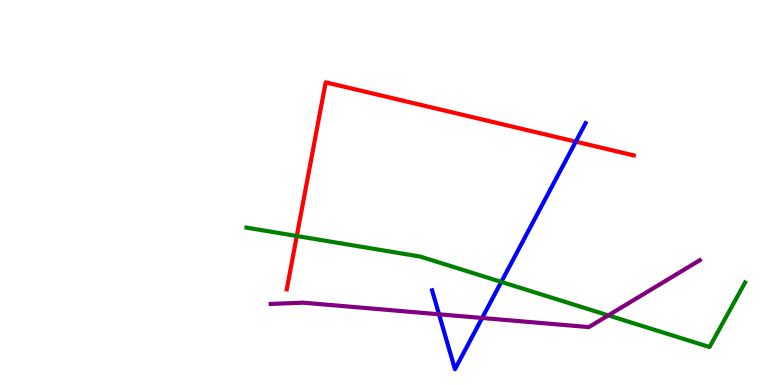[{'lines': ['blue', 'red'], 'intersections': [{'x': 7.43, 'y': 6.32}]}, {'lines': ['green', 'red'], 'intersections': [{'x': 3.83, 'y': 3.87}]}, {'lines': ['purple', 'red'], 'intersections': []}, {'lines': ['blue', 'green'], 'intersections': [{'x': 6.47, 'y': 2.68}]}, {'lines': ['blue', 'purple'], 'intersections': [{'x': 5.66, 'y': 1.84}, {'x': 6.22, 'y': 1.74}]}, {'lines': ['green', 'purple'], 'intersections': [{'x': 7.85, 'y': 1.81}]}]